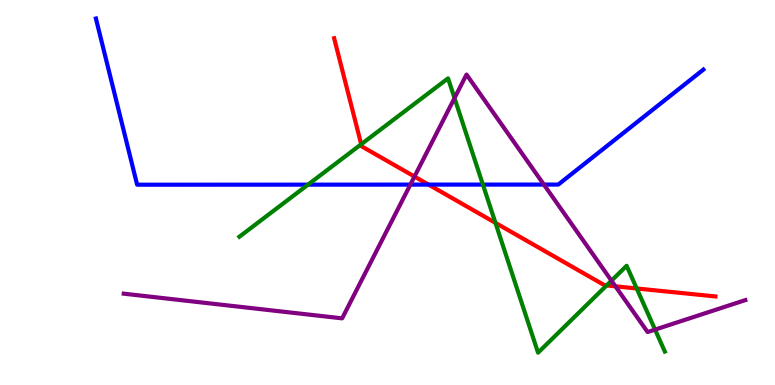[{'lines': ['blue', 'red'], 'intersections': [{'x': 5.53, 'y': 5.2}]}, {'lines': ['green', 'red'], 'intersections': [{'x': 4.66, 'y': 6.25}, {'x': 6.39, 'y': 4.21}, {'x': 7.83, 'y': 2.59}, {'x': 8.22, 'y': 2.51}]}, {'lines': ['purple', 'red'], 'intersections': [{'x': 5.35, 'y': 5.41}, {'x': 7.94, 'y': 2.56}]}, {'lines': ['blue', 'green'], 'intersections': [{'x': 3.97, 'y': 5.2}, {'x': 6.23, 'y': 5.21}]}, {'lines': ['blue', 'purple'], 'intersections': [{'x': 5.3, 'y': 5.2}, {'x': 7.02, 'y': 5.21}]}, {'lines': ['green', 'purple'], 'intersections': [{'x': 5.86, 'y': 7.45}, {'x': 7.89, 'y': 2.71}, {'x': 8.45, 'y': 1.44}]}]